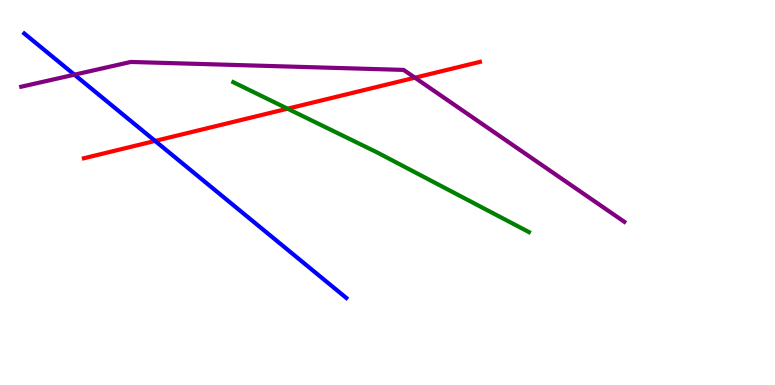[{'lines': ['blue', 'red'], 'intersections': [{'x': 2.0, 'y': 6.34}]}, {'lines': ['green', 'red'], 'intersections': [{'x': 3.71, 'y': 7.18}]}, {'lines': ['purple', 'red'], 'intersections': [{'x': 5.35, 'y': 7.98}]}, {'lines': ['blue', 'green'], 'intersections': []}, {'lines': ['blue', 'purple'], 'intersections': [{'x': 0.961, 'y': 8.06}]}, {'lines': ['green', 'purple'], 'intersections': []}]